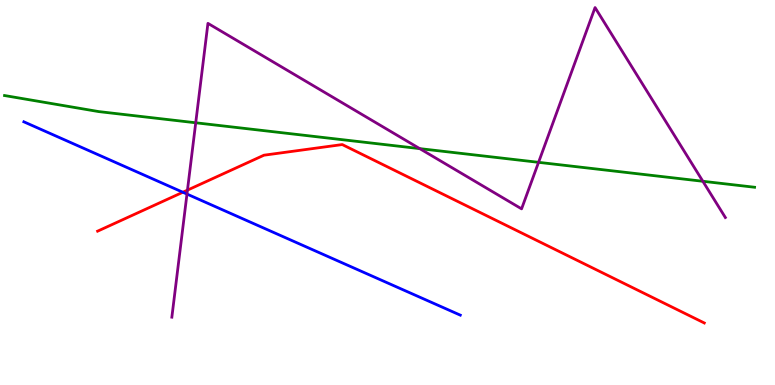[{'lines': ['blue', 'red'], 'intersections': [{'x': 2.36, 'y': 5.01}]}, {'lines': ['green', 'red'], 'intersections': []}, {'lines': ['purple', 'red'], 'intersections': [{'x': 2.42, 'y': 5.06}]}, {'lines': ['blue', 'green'], 'intersections': []}, {'lines': ['blue', 'purple'], 'intersections': [{'x': 2.41, 'y': 4.96}]}, {'lines': ['green', 'purple'], 'intersections': [{'x': 2.53, 'y': 6.81}, {'x': 5.42, 'y': 6.14}, {'x': 6.95, 'y': 5.78}, {'x': 9.07, 'y': 5.29}]}]